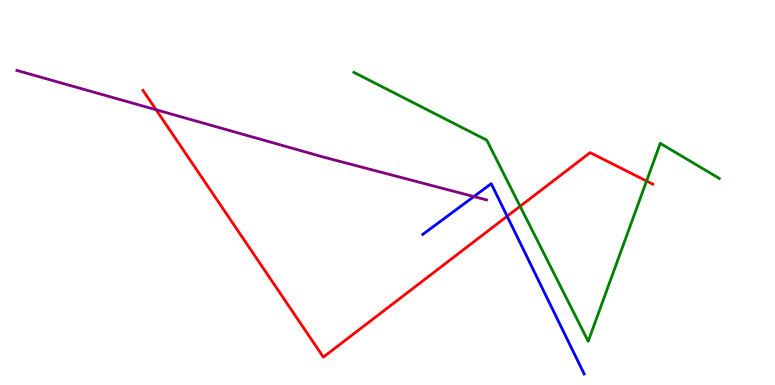[{'lines': ['blue', 'red'], 'intersections': [{'x': 6.54, 'y': 4.38}]}, {'lines': ['green', 'red'], 'intersections': [{'x': 6.71, 'y': 4.64}, {'x': 8.34, 'y': 5.3}]}, {'lines': ['purple', 'red'], 'intersections': [{'x': 2.01, 'y': 7.15}]}, {'lines': ['blue', 'green'], 'intersections': []}, {'lines': ['blue', 'purple'], 'intersections': [{'x': 6.11, 'y': 4.89}]}, {'lines': ['green', 'purple'], 'intersections': []}]